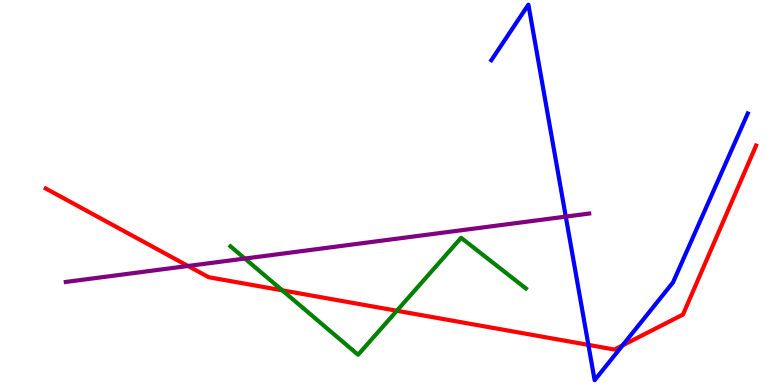[{'lines': ['blue', 'red'], 'intersections': [{'x': 7.59, 'y': 1.04}, {'x': 8.03, 'y': 1.03}]}, {'lines': ['green', 'red'], 'intersections': [{'x': 3.64, 'y': 2.46}, {'x': 5.12, 'y': 1.93}]}, {'lines': ['purple', 'red'], 'intersections': [{'x': 2.43, 'y': 3.09}]}, {'lines': ['blue', 'green'], 'intersections': []}, {'lines': ['blue', 'purple'], 'intersections': [{'x': 7.3, 'y': 4.37}]}, {'lines': ['green', 'purple'], 'intersections': [{'x': 3.16, 'y': 3.28}]}]